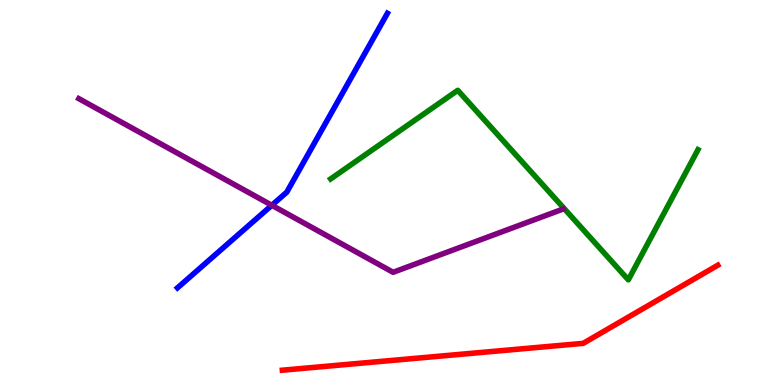[{'lines': ['blue', 'red'], 'intersections': []}, {'lines': ['green', 'red'], 'intersections': []}, {'lines': ['purple', 'red'], 'intersections': []}, {'lines': ['blue', 'green'], 'intersections': []}, {'lines': ['blue', 'purple'], 'intersections': [{'x': 3.51, 'y': 4.67}]}, {'lines': ['green', 'purple'], 'intersections': []}]